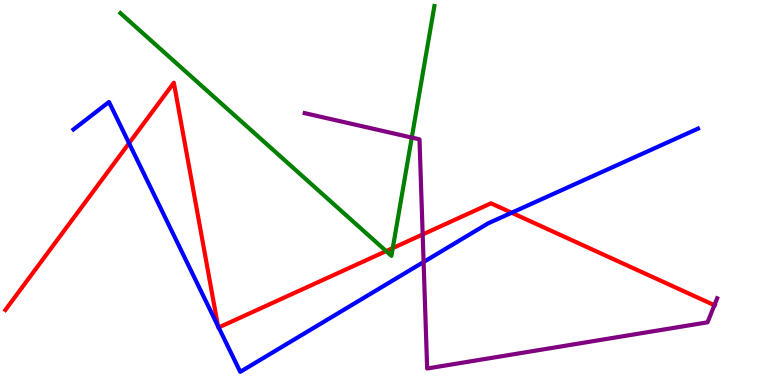[{'lines': ['blue', 'red'], 'intersections': [{'x': 1.67, 'y': 6.28}, {'x': 2.81, 'y': 1.53}, {'x': 2.82, 'y': 1.49}, {'x': 6.6, 'y': 4.47}]}, {'lines': ['green', 'red'], 'intersections': [{'x': 4.98, 'y': 3.48}, {'x': 5.07, 'y': 3.56}]}, {'lines': ['purple', 'red'], 'intersections': [{'x': 5.45, 'y': 3.91}, {'x': 9.22, 'y': 2.07}]}, {'lines': ['blue', 'green'], 'intersections': []}, {'lines': ['blue', 'purple'], 'intersections': [{'x': 5.47, 'y': 3.19}]}, {'lines': ['green', 'purple'], 'intersections': [{'x': 5.31, 'y': 6.43}]}]